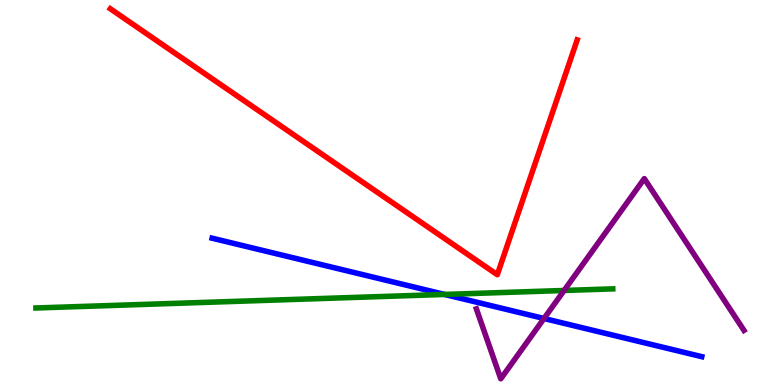[{'lines': ['blue', 'red'], 'intersections': []}, {'lines': ['green', 'red'], 'intersections': []}, {'lines': ['purple', 'red'], 'intersections': []}, {'lines': ['blue', 'green'], 'intersections': [{'x': 5.74, 'y': 2.35}]}, {'lines': ['blue', 'purple'], 'intersections': [{'x': 7.02, 'y': 1.73}]}, {'lines': ['green', 'purple'], 'intersections': [{'x': 7.28, 'y': 2.46}]}]